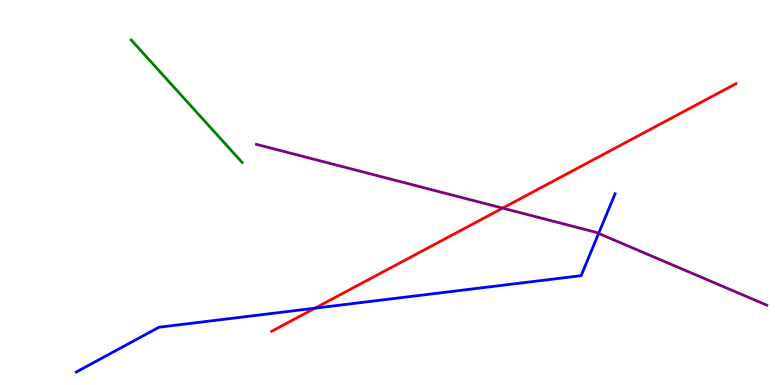[{'lines': ['blue', 'red'], 'intersections': [{'x': 4.06, 'y': 2.0}]}, {'lines': ['green', 'red'], 'intersections': []}, {'lines': ['purple', 'red'], 'intersections': [{'x': 6.49, 'y': 4.59}]}, {'lines': ['blue', 'green'], 'intersections': []}, {'lines': ['blue', 'purple'], 'intersections': [{'x': 7.72, 'y': 3.94}]}, {'lines': ['green', 'purple'], 'intersections': []}]